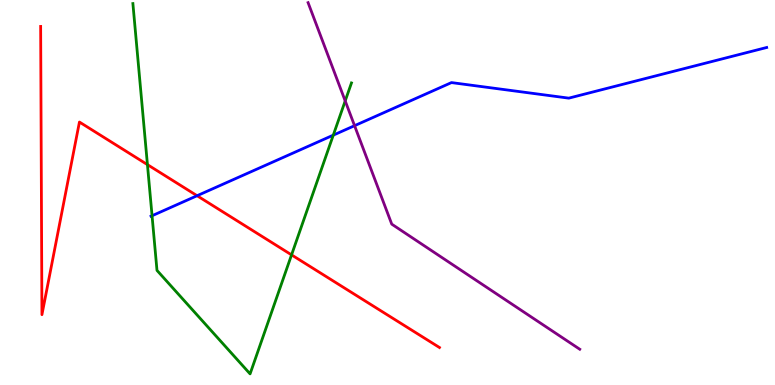[{'lines': ['blue', 'red'], 'intersections': [{'x': 2.54, 'y': 4.92}]}, {'lines': ['green', 'red'], 'intersections': [{'x': 1.9, 'y': 5.72}, {'x': 3.76, 'y': 3.38}]}, {'lines': ['purple', 'red'], 'intersections': []}, {'lines': ['blue', 'green'], 'intersections': [{'x': 1.96, 'y': 4.4}, {'x': 4.3, 'y': 6.49}]}, {'lines': ['blue', 'purple'], 'intersections': [{'x': 4.57, 'y': 6.74}]}, {'lines': ['green', 'purple'], 'intersections': [{'x': 4.45, 'y': 7.38}]}]